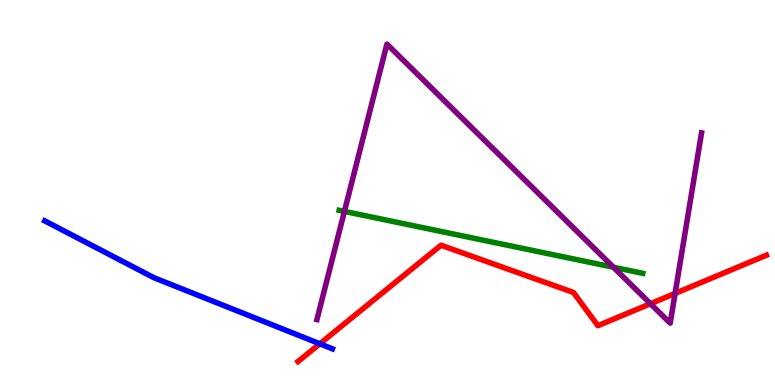[{'lines': ['blue', 'red'], 'intersections': [{'x': 4.13, 'y': 1.07}]}, {'lines': ['green', 'red'], 'intersections': []}, {'lines': ['purple', 'red'], 'intersections': [{'x': 8.39, 'y': 2.11}, {'x': 8.71, 'y': 2.38}]}, {'lines': ['blue', 'green'], 'intersections': []}, {'lines': ['blue', 'purple'], 'intersections': []}, {'lines': ['green', 'purple'], 'intersections': [{'x': 4.44, 'y': 4.51}, {'x': 7.92, 'y': 3.06}]}]